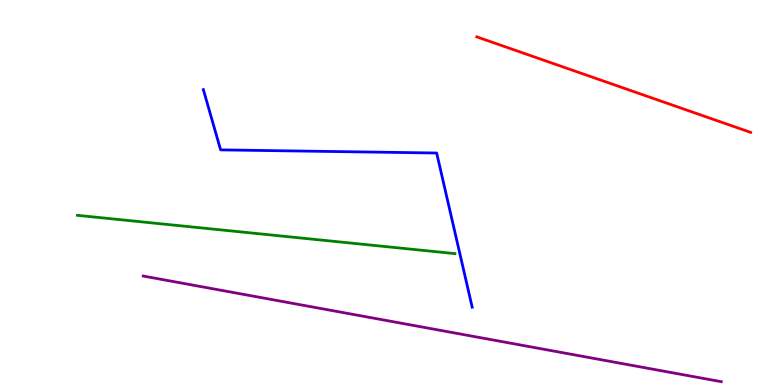[{'lines': ['blue', 'red'], 'intersections': []}, {'lines': ['green', 'red'], 'intersections': []}, {'lines': ['purple', 'red'], 'intersections': []}, {'lines': ['blue', 'green'], 'intersections': []}, {'lines': ['blue', 'purple'], 'intersections': []}, {'lines': ['green', 'purple'], 'intersections': []}]